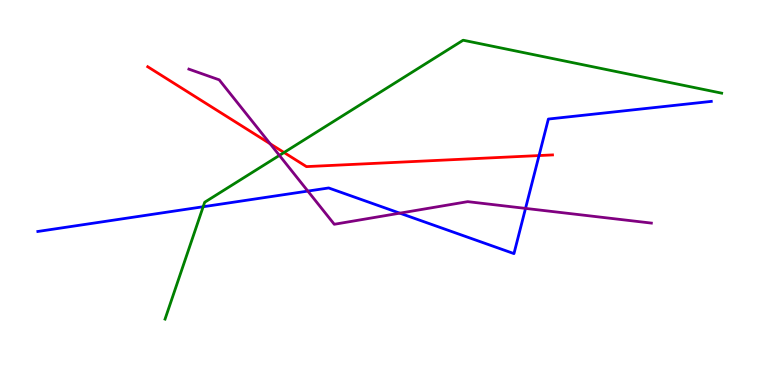[{'lines': ['blue', 'red'], 'intersections': [{'x': 6.96, 'y': 5.96}]}, {'lines': ['green', 'red'], 'intersections': [{'x': 3.66, 'y': 6.04}]}, {'lines': ['purple', 'red'], 'intersections': [{'x': 3.49, 'y': 6.27}]}, {'lines': ['blue', 'green'], 'intersections': [{'x': 2.62, 'y': 4.63}]}, {'lines': ['blue', 'purple'], 'intersections': [{'x': 3.97, 'y': 5.04}, {'x': 5.16, 'y': 4.46}, {'x': 6.78, 'y': 4.59}]}, {'lines': ['green', 'purple'], 'intersections': [{'x': 3.61, 'y': 5.96}]}]